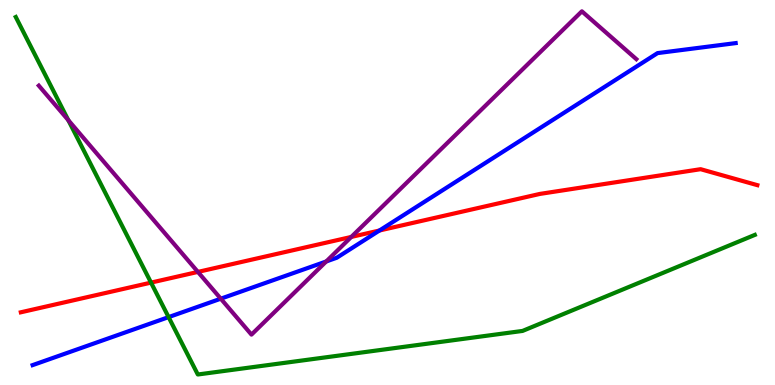[{'lines': ['blue', 'red'], 'intersections': [{'x': 4.9, 'y': 4.01}]}, {'lines': ['green', 'red'], 'intersections': [{'x': 1.95, 'y': 2.66}]}, {'lines': ['purple', 'red'], 'intersections': [{'x': 2.55, 'y': 2.94}, {'x': 4.53, 'y': 3.85}]}, {'lines': ['blue', 'green'], 'intersections': [{'x': 2.18, 'y': 1.76}]}, {'lines': ['blue', 'purple'], 'intersections': [{'x': 2.85, 'y': 2.24}, {'x': 4.21, 'y': 3.21}]}, {'lines': ['green', 'purple'], 'intersections': [{'x': 0.882, 'y': 6.88}]}]